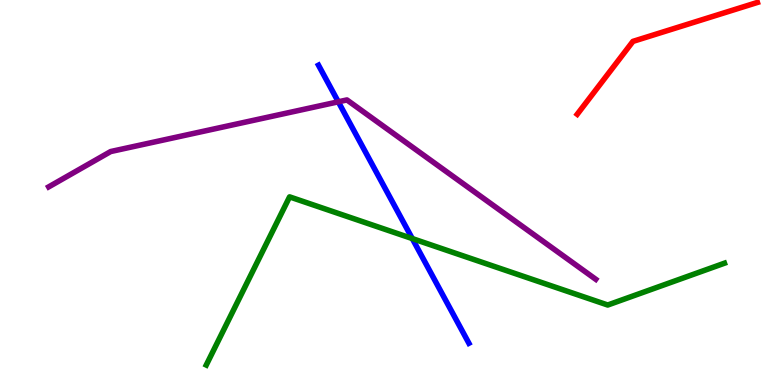[{'lines': ['blue', 'red'], 'intersections': []}, {'lines': ['green', 'red'], 'intersections': []}, {'lines': ['purple', 'red'], 'intersections': []}, {'lines': ['blue', 'green'], 'intersections': [{'x': 5.32, 'y': 3.8}]}, {'lines': ['blue', 'purple'], 'intersections': [{'x': 4.37, 'y': 7.36}]}, {'lines': ['green', 'purple'], 'intersections': []}]